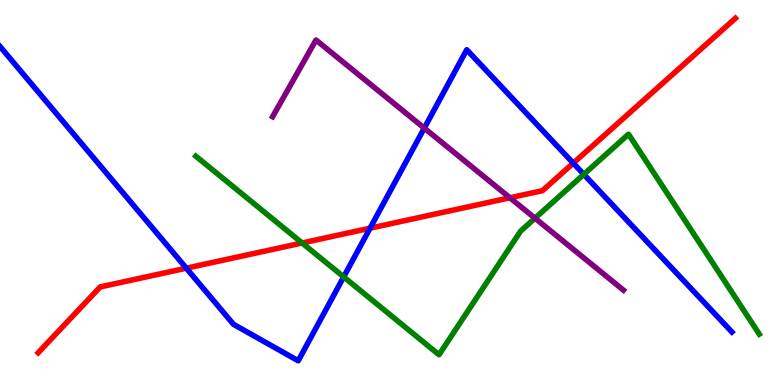[{'lines': ['blue', 'red'], 'intersections': [{'x': 2.4, 'y': 3.03}, {'x': 4.77, 'y': 4.07}, {'x': 7.4, 'y': 5.76}]}, {'lines': ['green', 'red'], 'intersections': [{'x': 3.9, 'y': 3.69}]}, {'lines': ['purple', 'red'], 'intersections': [{'x': 6.58, 'y': 4.86}]}, {'lines': ['blue', 'green'], 'intersections': [{'x': 4.43, 'y': 2.81}, {'x': 7.53, 'y': 5.47}]}, {'lines': ['blue', 'purple'], 'intersections': [{'x': 5.47, 'y': 6.67}]}, {'lines': ['green', 'purple'], 'intersections': [{'x': 6.9, 'y': 4.33}]}]